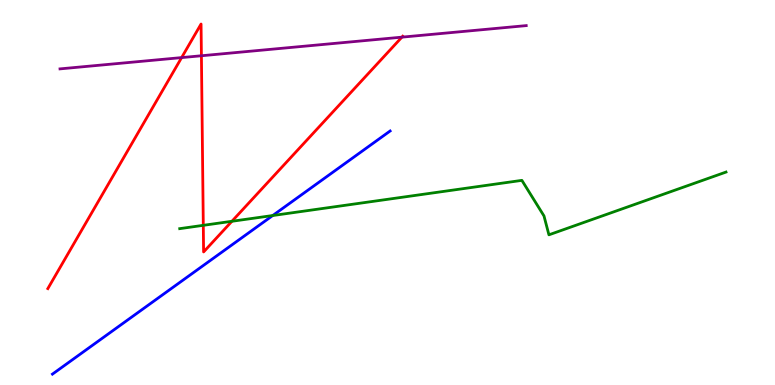[{'lines': ['blue', 'red'], 'intersections': []}, {'lines': ['green', 'red'], 'intersections': [{'x': 2.62, 'y': 4.15}, {'x': 2.99, 'y': 4.25}]}, {'lines': ['purple', 'red'], 'intersections': [{'x': 2.34, 'y': 8.5}, {'x': 2.6, 'y': 8.55}, {'x': 5.19, 'y': 9.04}]}, {'lines': ['blue', 'green'], 'intersections': [{'x': 3.52, 'y': 4.4}]}, {'lines': ['blue', 'purple'], 'intersections': []}, {'lines': ['green', 'purple'], 'intersections': []}]